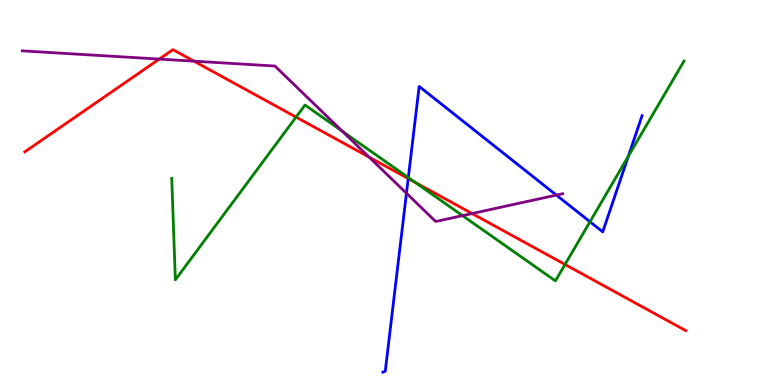[{'lines': ['blue', 'red'], 'intersections': [{'x': 5.27, 'y': 5.36}]}, {'lines': ['green', 'red'], 'intersections': [{'x': 3.82, 'y': 6.96}, {'x': 5.36, 'y': 5.26}, {'x': 7.29, 'y': 3.13}]}, {'lines': ['purple', 'red'], 'intersections': [{'x': 2.05, 'y': 8.47}, {'x': 2.5, 'y': 8.41}, {'x': 4.76, 'y': 5.92}, {'x': 6.09, 'y': 4.45}]}, {'lines': ['blue', 'green'], 'intersections': [{'x': 5.27, 'y': 5.39}, {'x': 7.61, 'y': 4.24}, {'x': 8.11, 'y': 5.94}]}, {'lines': ['blue', 'purple'], 'intersections': [{'x': 5.24, 'y': 4.98}, {'x': 7.18, 'y': 4.93}]}, {'lines': ['green', 'purple'], 'intersections': [{'x': 4.42, 'y': 6.59}, {'x': 5.97, 'y': 4.4}]}]